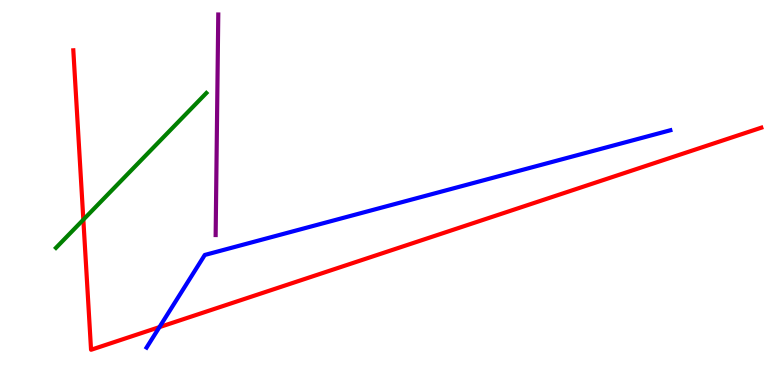[{'lines': ['blue', 'red'], 'intersections': [{'x': 2.06, 'y': 1.5}]}, {'lines': ['green', 'red'], 'intersections': [{'x': 1.08, 'y': 4.29}]}, {'lines': ['purple', 'red'], 'intersections': []}, {'lines': ['blue', 'green'], 'intersections': []}, {'lines': ['blue', 'purple'], 'intersections': []}, {'lines': ['green', 'purple'], 'intersections': []}]